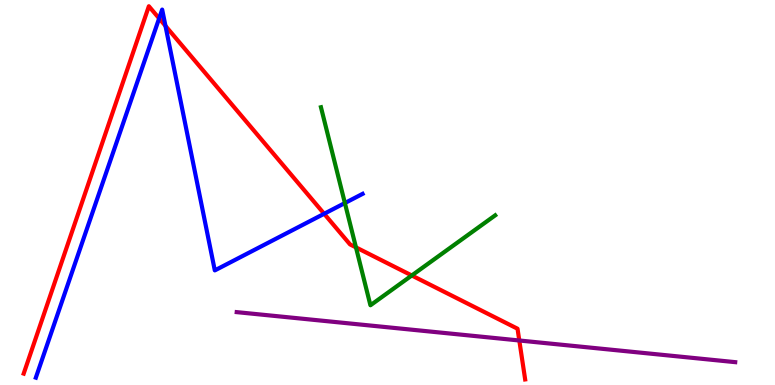[{'lines': ['blue', 'red'], 'intersections': [{'x': 2.05, 'y': 9.52}, {'x': 2.14, 'y': 9.33}, {'x': 4.18, 'y': 4.45}]}, {'lines': ['green', 'red'], 'intersections': [{'x': 4.59, 'y': 3.57}, {'x': 5.31, 'y': 2.84}]}, {'lines': ['purple', 'red'], 'intersections': [{'x': 6.7, 'y': 1.16}]}, {'lines': ['blue', 'green'], 'intersections': [{'x': 4.45, 'y': 4.73}]}, {'lines': ['blue', 'purple'], 'intersections': []}, {'lines': ['green', 'purple'], 'intersections': []}]